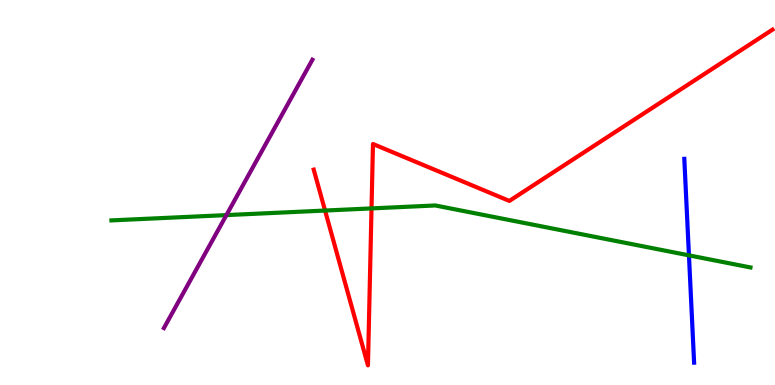[{'lines': ['blue', 'red'], 'intersections': []}, {'lines': ['green', 'red'], 'intersections': [{'x': 4.19, 'y': 4.53}, {'x': 4.79, 'y': 4.59}]}, {'lines': ['purple', 'red'], 'intersections': []}, {'lines': ['blue', 'green'], 'intersections': [{'x': 8.89, 'y': 3.37}]}, {'lines': ['blue', 'purple'], 'intersections': []}, {'lines': ['green', 'purple'], 'intersections': [{'x': 2.92, 'y': 4.41}]}]